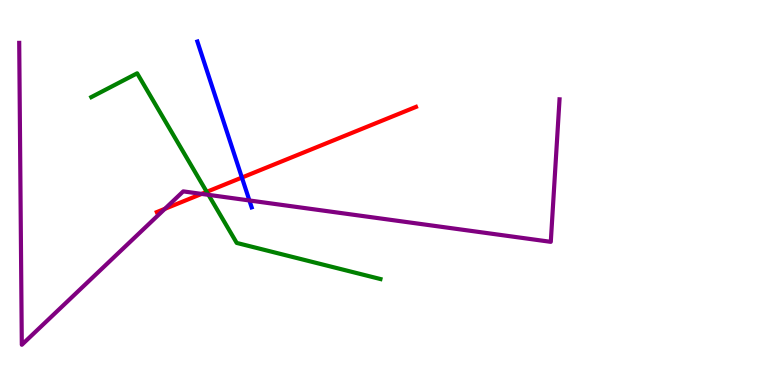[{'lines': ['blue', 'red'], 'intersections': [{'x': 3.12, 'y': 5.39}]}, {'lines': ['green', 'red'], 'intersections': [{'x': 2.67, 'y': 5.02}]}, {'lines': ['purple', 'red'], 'intersections': [{'x': 2.13, 'y': 4.58}, {'x': 2.6, 'y': 4.96}]}, {'lines': ['blue', 'green'], 'intersections': []}, {'lines': ['blue', 'purple'], 'intersections': [{'x': 3.22, 'y': 4.79}]}, {'lines': ['green', 'purple'], 'intersections': [{'x': 2.69, 'y': 4.94}]}]